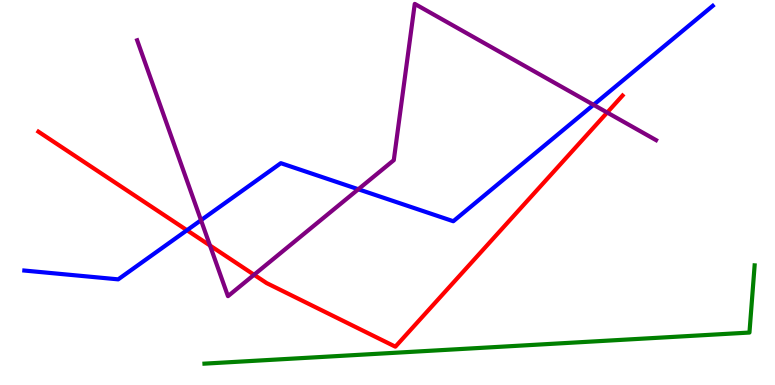[{'lines': ['blue', 'red'], 'intersections': [{'x': 2.41, 'y': 4.02}]}, {'lines': ['green', 'red'], 'intersections': []}, {'lines': ['purple', 'red'], 'intersections': [{'x': 2.71, 'y': 3.62}, {'x': 3.28, 'y': 2.86}, {'x': 7.83, 'y': 7.08}]}, {'lines': ['blue', 'green'], 'intersections': []}, {'lines': ['blue', 'purple'], 'intersections': [{'x': 2.59, 'y': 4.28}, {'x': 4.62, 'y': 5.08}, {'x': 7.66, 'y': 7.28}]}, {'lines': ['green', 'purple'], 'intersections': []}]